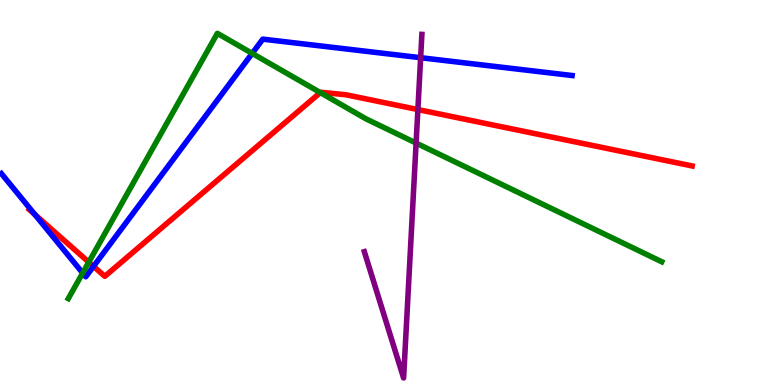[{'lines': ['blue', 'red'], 'intersections': [{'x': 0.45, 'y': 4.43}, {'x': 1.21, 'y': 3.08}]}, {'lines': ['green', 'red'], 'intersections': [{'x': 1.15, 'y': 3.19}, {'x': 4.13, 'y': 7.6}]}, {'lines': ['purple', 'red'], 'intersections': [{'x': 5.39, 'y': 7.15}]}, {'lines': ['blue', 'green'], 'intersections': [{'x': 1.07, 'y': 2.91}, {'x': 3.25, 'y': 8.61}]}, {'lines': ['blue', 'purple'], 'intersections': [{'x': 5.43, 'y': 8.5}]}, {'lines': ['green', 'purple'], 'intersections': [{'x': 5.37, 'y': 6.28}]}]